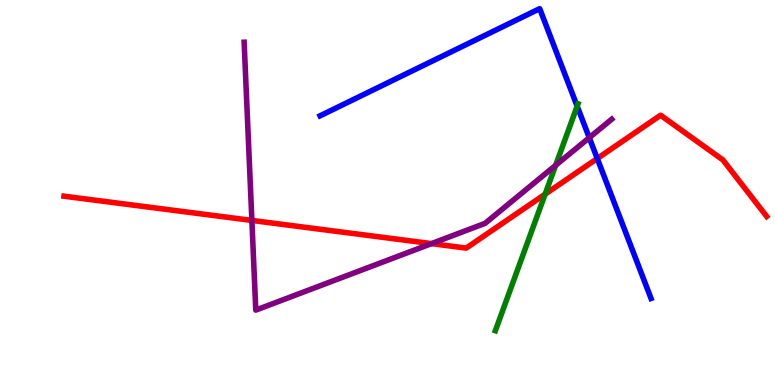[{'lines': ['blue', 'red'], 'intersections': [{'x': 7.71, 'y': 5.88}]}, {'lines': ['green', 'red'], 'intersections': [{'x': 7.03, 'y': 4.96}]}, {'lines': ['purple', 'red'], 'intersections': [{'x': 3.25, 'y': 4.27}, {'x': 5.57, 'y': 3.67}]}, {'lines': ['blue', 'green'], 'intersections': [{'x': 7.45, 'y': 7.24}]}, {'lines': ['blue', 'purple'], 'intersections': [{'x': 7.6, 'y': 6.42}]}, {'lines': ['green', 'purple'], 'intersections': [{'x': 7.17, 'y': 5.71}]}]